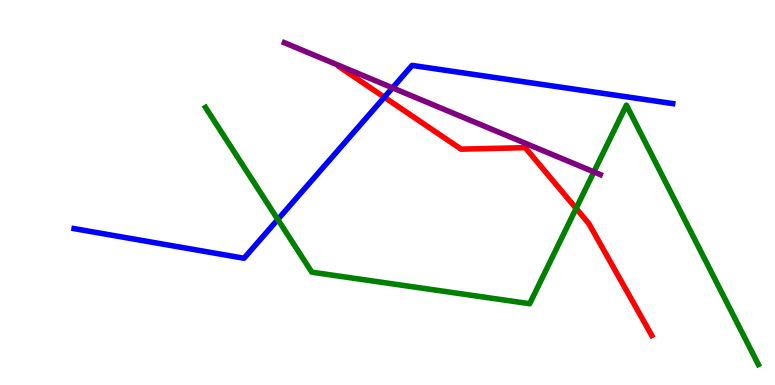[{'lines': ['blue', 'red'], 'intersections': [{'x': 4.96, 'y': 7.47}]}, {'lines': ['green', 'red'], 'intersections': [{'x': 7.43, 'y': 4.59}]}, {'lines': ['purple', 'red'], 'intersections': []}, {'lines': ['blue', 'green'], 'intersections': [{'x': 3.58, 'y': 4.3}]}, {'lines': ['blue', 'purple'], 'intersections': [{'x': 5.06, 'y': 7.72}]}, {'lines': ['green', 'purple'], 'intersections': [{'x': 7.66, 'y': 5.54}]}]